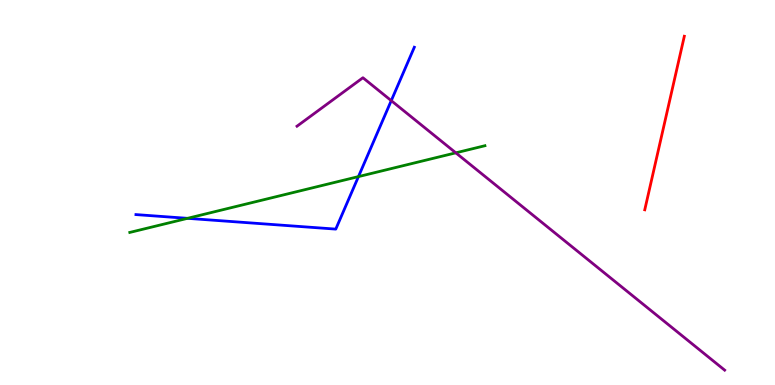[{'lines': ['blue', 'red'], 'intersections': []}, {'lines': ['green', 'red'], 'intersections': []}, {'lines': ['purple', 'red'], 'intersections': []}, {'lines': ['blue', 'green'], 'intersections': [{'x': 2.42, 'y': 4.33}, {'x': 4.63, 'y': 5.41}]}, {'lines': ['blue', 'purple'], 'intersections': [{'x': 5.05, 'y': 7.39}]}, {'lines': ['green', 'purple'], 'intersections': [{'x': 5.88, 'y': 6.03}]}]